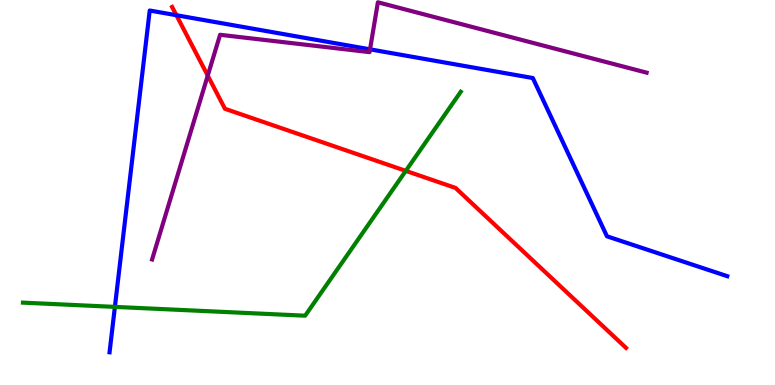[{'lines': ['blue', 'red'], 'intersections': [{'x': 2.28, 'y': 9.6}]}, {'lines': ['green', 'red'], 'intersections': [{'x': 5.24, 'y': 5.56}]}, {'lines': ['purple', 'red'], 'intersections': [{'x': 2.68, 'y': 8.04}]}, {'lines': ['blue', 'green'], 'intersections': [{'x': 1.48, 'y': 2.03}]}, {'lines': ['blue', 'purple'], 'intersections': [{'x': 4.77, 'y': 8.72}]}, {'lines': ['green', 'purple'], 'intersections': []}]